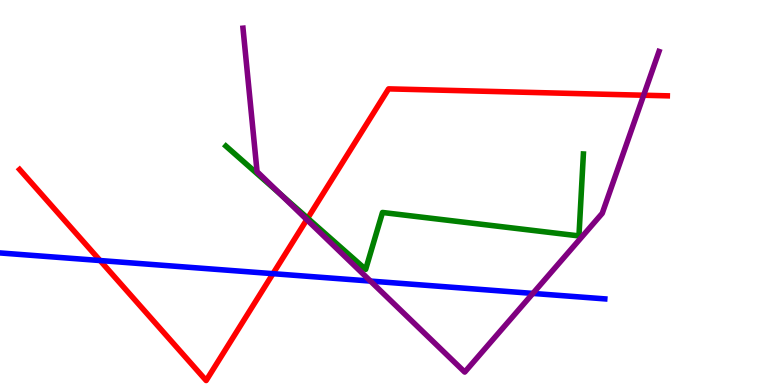[{'lines': ['blue', 'red'], 'intersections': [{'x': 1.29, 'y': 3.23}, {'x': 3.52, 'y': 2.89}]}, {'lines': ['green', 'red'], 'intersections': [{'x': 3.97, 'y': 4.33}]}, {'lines': ['purple', 'red'], 'intersections': [{'x': 3.96, 'y': 4.3}, {'x': 8.31, 'y': 7.53}]}, {'lines': ['blue', 'green'], 'intersections': []}, {'lines': ['blue', 'purple'], 'intersections': [{'x': 4.78, 'y': 2.7}, {'x': 6.88, 'y': 2.38}]}, {'lines': ['green', 'purple'], 'intersections': [{'x': 3.62, 'y': 4.96}]}]